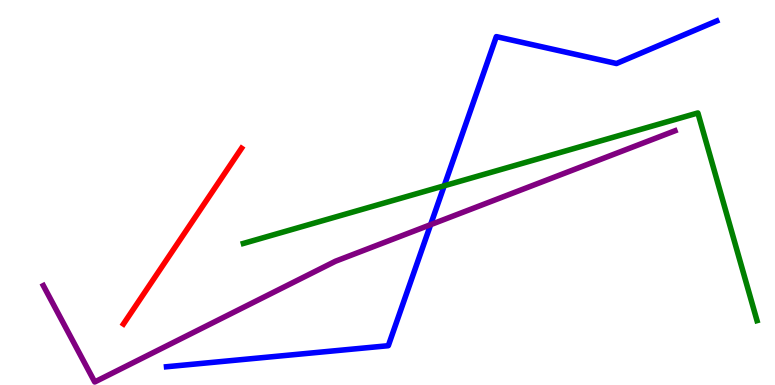[{'lines': ['blue', 'red'], 'intersections': []}, {'lines': ['green', 'red'], 'intersections': []}, {'lines': ['purple', 'red'], 'intersections': []}, {'lines': ['blue', 'green'], 'intersections': [{'x': 5.73, 'y': 5.17}]}, {'lines': ['blue', 'purple'], 'intersections': [{'x': 5.56, 'y': 4.16}]}, {'lines': ['green', 'purple'], 'intersections': []}]